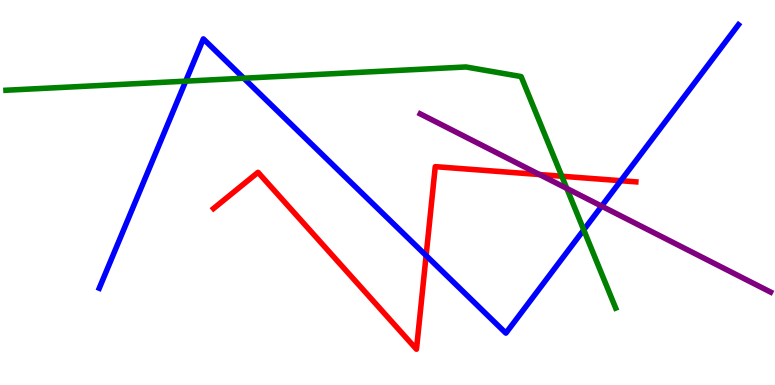[{'lines': ['blue', 'red'], 'intersections': [{'x': 5.5, 'y': 3.36}, {'x': 8.01, 'y': 5.31}]}, {'lines': ['green', 'red'], 'intersections': [{'x': 7.25, 'y': 5.42}]}, {'lines': ['purple', 'red'], 'intersections': [{'x': 6.96, 'y': 5.47}]}, {'lines': ['blue', 'green'], 'intersections': [{'x': 2.4, 'y': 7.89}, {'x': 3.15, 'y': 7.97}, {'x': 7.53, 'y': 4.03}]}, {'lines': ['blue', 'purple'], 'intersections': [{'x': 7.76, 'y': 4.65}]}, {'lines': ['green', 'purple'], 'intersections': [{'x': 7.31, 'y': 5.11}]}]